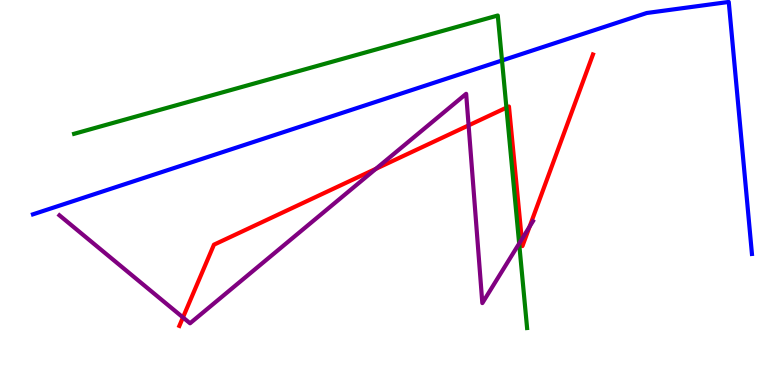[{'lines': ['blue', 'red'], 'intersections': []}, {'lines': ['green', 'red'], 'intersections': [{'x': 6.53, 'y': 7.2}]}, {'lines': ['purple', 'red'], 'intersections': [{'x': 2.36, 'y': 1.75}, {'x': 4.85, 'y': 5.62}, {'x': 6.05, 'y': 6.74}, {'x': 6.73, 'y': 3.78}, {'x': 6.83, 'y': 4.11}]}, {'lines': ['blue', 'green'], 'intersections': [{'x': 6.48, 'y': 8.43}]}, {'lines': ['blue', 'purple'], 'intersections': []}, {'lines': ['green', 'purple'], 'intersections': [{'x': 6.7, 'y': 3.68}]}]